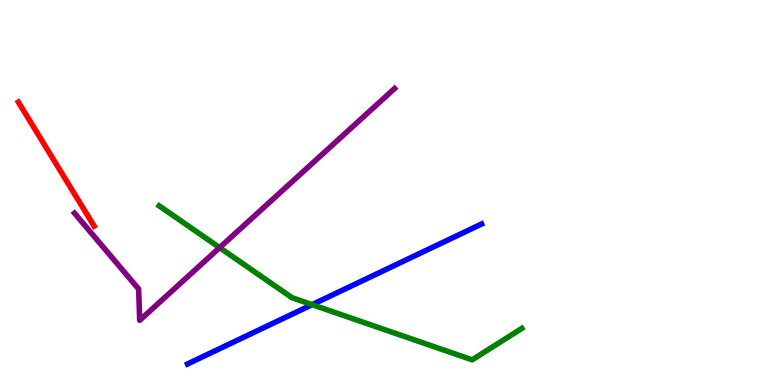[{'lines': ['blue', 'red'], 'intersections': []}, {'lines': ['green', 'red'], 'intersections': []}, {'lines': ['purple', 'red'], 'intersections': []}, {'lines': ['blue', 'green'], 'intersections': [{'x': 4.03, 'y': 2.09}]}, {'lines': ['blue', 'purple'], 'intersections': []}, {'lines': ['green', 'purple'], 'intersections': [{'x': 2.83, 'y': 3.57}]}]